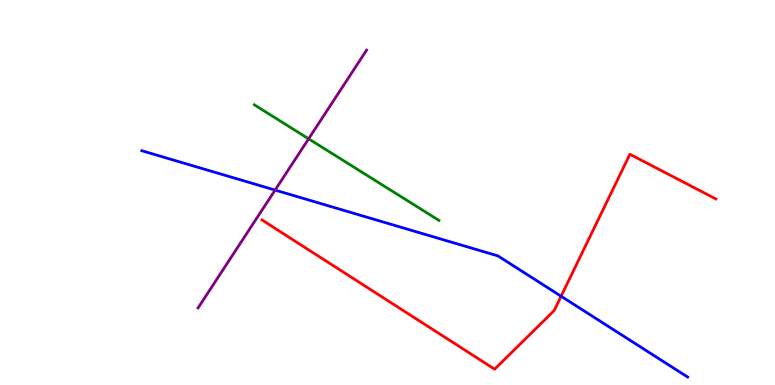[{'lines': ['blue', 'red'], 'intersections': [{'x': 7.24, 'y': 2.31}]}, {'lines': ['green', 'red'], 'intersections': []}, {'lines': ['purple', 'red'], 'intersections': []}, {'lines': ['blue', 'green'], 'intersections': []}, {'lines': ['blue', 'purple'], 'intersections': [{'x': 3.55, 'y': 5.06}]}, {'lines': ['green', 'purple'], 'intersections': [{'x': 3.98, 'y': 6.39}]}]